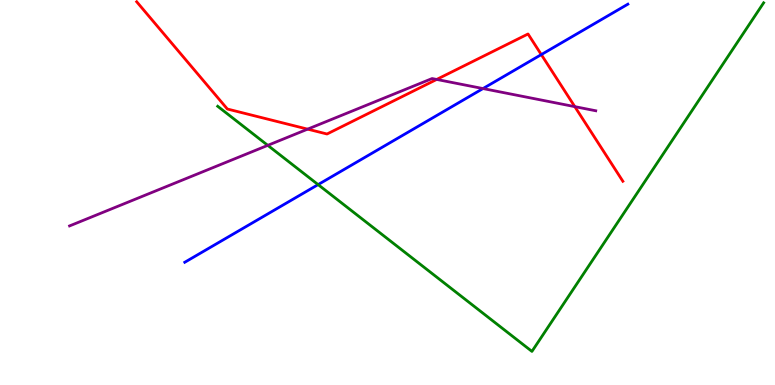[{'lines': ['blue', 'red'], 'intersections': [{'x': 6.98, 'y': 8.58}]}, {'lines': ['green', 'red'], 'intersections': []}, {'lines': ['purple', 'red'], 'intersections': [{'x': 3.97, 'y': 6.65}, {'x': 5.63, 'y': 7.94}, {'x': 7.42, 'y': 7.23}]}, {'lines': ['blue', 'green'], 'intersections': [{'x': 4.1, 'y': 5.21}]}, {'lines': ['blue', 'purple'], 'intersections': [{'x': 6.23, 'y': 7.7}]}, {'lines': ['green', 'purple'], 'intersections': [{'x': 3.46, 'y': 6.22}]}]